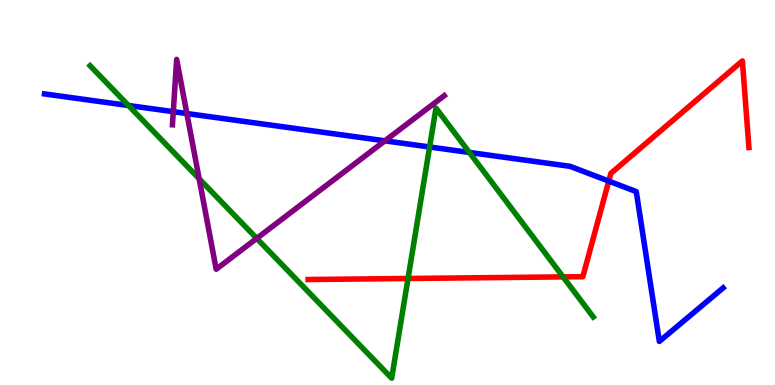[{'lines': ['blue', 'red'], 'intersections': [{'x': 7.85, 'y': 5.3}]}, {'lines': ['green', 'red'], 'intersections': [{'x': 5.26, 'y': 2.77}, {'x': 7.27, 'y': 2.81}]}, {'lines': ['purple', 'red'], 'intersections': []}, {'lines': ['blue', 'green'], 'intersections': [{'x': 1.66, 'y': 7.26}, {'x': 5.54, 'y': 6.18}, {'x': 6.06, 'y': 6.04}]}, {'lines': ['blue', 'purple'], 'intersections': [{'x': 2.24, 'y': 7.1}, {'x': 2.41, 'y': 7.05}, {'x': 4.97, 'y': 6.34}]}, {'lines': ['green', 'purple'], 'intersections': [{'x': 2.57, 'y': 5.36}, {'x': 3.31, 'y': 3.81}]}]